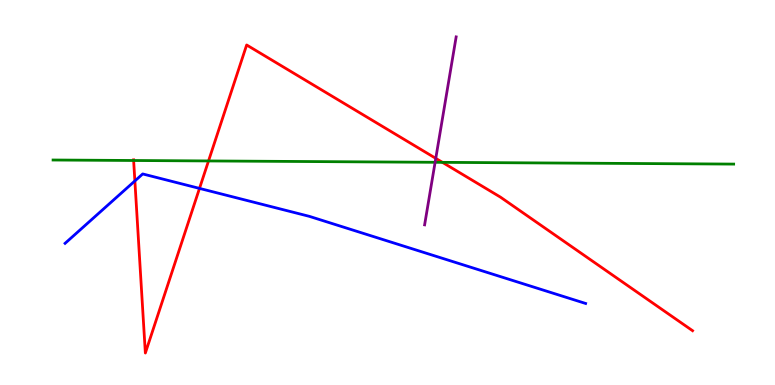[{'lines': ['blue', 'red'], 'intersections': [{'x': 1.74, 'y': 5.3}, {'x': 2.57, 'y': 5.11}]}, {'lines': ['green', 'red'], 'intersections': [{'x': 1.72, 'y': 5.83}, {'x': 2.69, 'y': 5.82}, {'x': 5.71, 'y': 5.78}]}, {'lines': ['purple', 'red'], 'intersections': [{'x': 5.62, 'y': 5.89}]}, {'lines': ['blue', 'green'], 'intersections': []}, {'lines': ['blue', 'purple'], 'intersections': []}, {'lines': ['green', 'purple'], 'intersections': [{'x': 5.61, 'y': 5.78}]}]